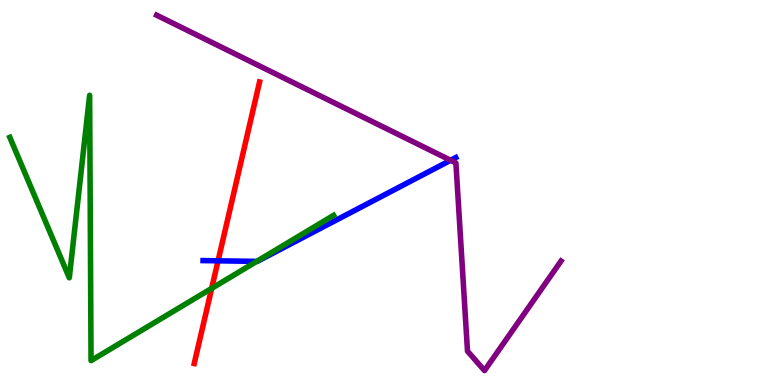[{'lines': ['blue', 'red'], 'intersections': [{'x': 2.81, 'y': 3.23}]}, {'lines': ['green', 'red'], 'intersections': [{'x': 2.73, 'y': 2.51}]}, {'lines': ['purple', 'red'], 'intersections': []}, {'lines': ['blue', 'green'], 'intersections': [{'x': 3.31, 'y': 3.21}]}, {'lines': ['blue', 'purple'], 'intersections': [{'x': 5.81, 'y': 5.84}]}, {'lines': ['green', 'purple'], 'intersections': []}]